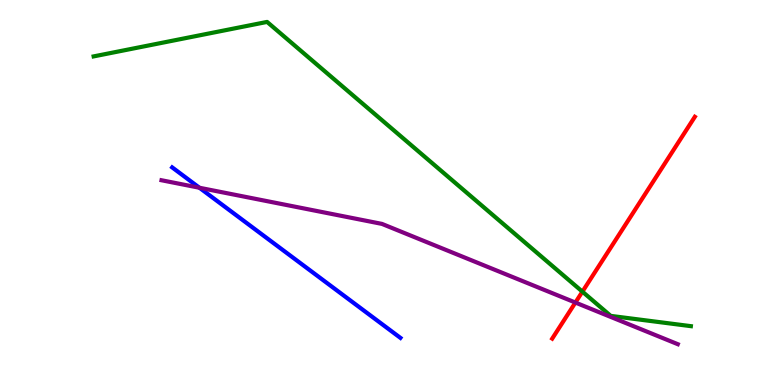[{'lines': ['blue', 'red'], 'intersections': []}, {'lines': ['green', 'red'], 'intersections': [{'x': 7.51, 'y': 2.42}]}, {'lines': ['purple', 'red'], 'intersections': [{'x': 7.42, 'y': 2.14}]}, {'lines': ['blue', 'green'], 'intersections': []}, {'lines': ['blue', 'purple'], 'intersections': [{'x': 2.57, 'y': 5.12}]}, {'lines': ['green', 'purple'], 'intersections': []}]